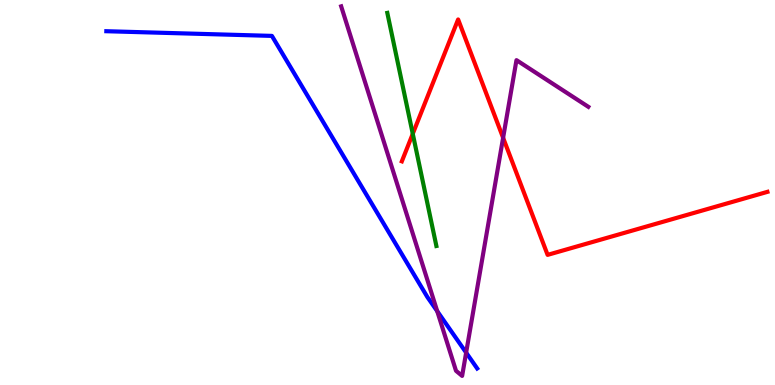[{'lines': ['blue', 'red'], 'intersections': []}, {'lines': ['green', 'red'], 'intersections': [{'x': 5.33, 'y': 6.52}]}, {'lines': ['purple', 'red'], 'intersections': [{'x': 6.49, 'y': 6.42}]}, {'lines': ['blue', 'green'], 'intersections': []}, {'lines': ['blue', 'purple'], 'intersections': [{'x': 5.64, 'y': 1.92}, {'x': 6.01, 'y': 0.841}]}, {'lines': ['green', 'purple'], 'intersections': []}]